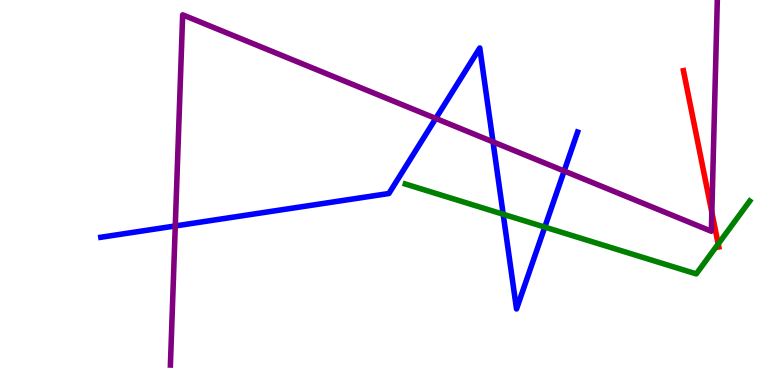[{'lines': ['blue', 'red'], 'intersections': []}, {'lines': ['green', 'red'], 'intersections': [{'x': 9.27, 'y': 3.66}]}, {'lines': ['purple', 'red'], 'intersections': [{'x': 9.18, 'y': 4.49}]}, {'lines': ['blue', 'green'], 'intersections': [{'x': 6.49, 'y': 4.44}, {'x': 7.03, 'y': 4.1}]}, {'lines': ['blue', 'purple'], 'intersections': [{'x': 2.26, 'y': 4.13}, {'x': 5.62, 'y': 6.92}, {'x': 6.36, 'y': 6.32}, {'x': 7.28, 'y': 5.56}]}, {'lines': ['green', 'purple'], 'intersections': []}]